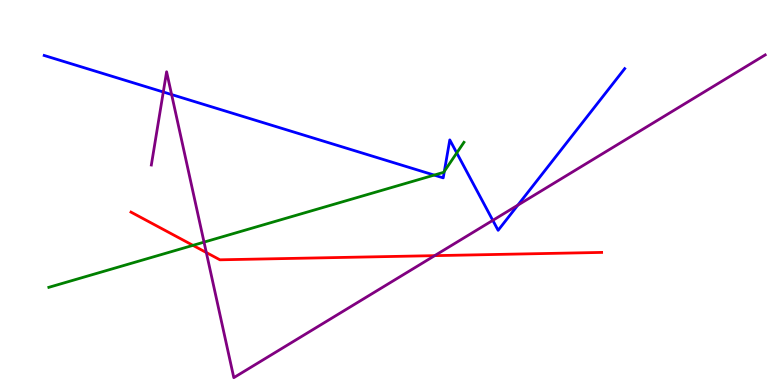[{'lines': ['blue', 'red'], 'intersections': []}, {'lines': ['green', 'red'], 'intersections': [{'x': 2.49, 'y': 3.63}]}, {'lines': ['purple', 'red'], 'intersections': [{'x': 2.66, 'y': 3.44}, {'x': 5.61, 'y': 3.36}]}, {'lines': ['blue', 'green'], 'intersections': [{'x': 5.6, 'y': 5.45}, {'x': 5.73, 'y': 5.55}, {'x': 5.89, 'y': 6.03}]}, {'lines': ['blue', 'purple'], 'intersections': [{'x': 2.11, 'y': 7.61}, {'x': 2.21, 'y': 7.54}, {'x': 6.36, 'y': 4.28}, {'x': 6.68, 'y': 4.67}]}, {'lines': ['green', 'purple'], 'intersections': [{'x': 2.63, 'y': 3.71}]}]